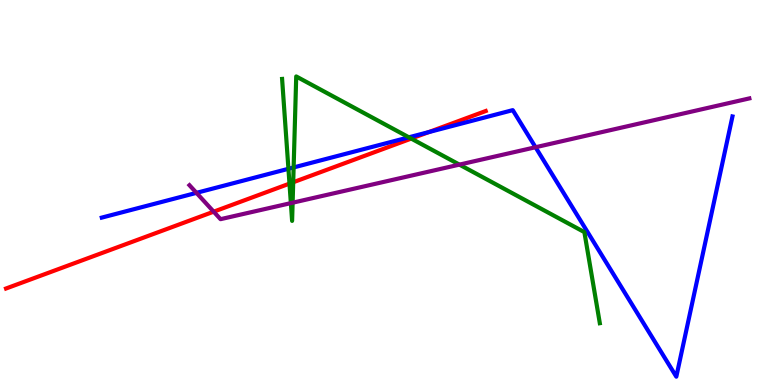[{'lines': ['blue', 'red'], 'intersections': [{'x': 5.53, 'y': 6.57}]}, {'lines': ['green', 'red'], 'intersections': [{'x': 3.74, 'y': 5.23}, {'x': 3.78, 'y': 5.27}, {'x': 5.31, 'y': 6.4}]}, {'lines': ['purple', 'red'], 'intersections': [{'x': 2.76, 'y': 4.5}]}, {'lines': ['blue', 'green'], 'intersections': [{'x': 3.72, 'y': 5.62}, {'x': 3.79, 'y': 5.65}, {'x': 5.28, 'y': 6.43}]}, {'lines': ['blue', 'purple'], 'intersections': [{'x': 2.53, 'y': 4.99}, {'x': 6.91, 'y': 6.18}]}, {'lines': ['green', 'purple'], 'intersections': [{'x': 3.75, 'y': 4.72}, {'x': 3.78, 'y': 4.73}, {'x': 5.93, 'y': 5.72}]}]